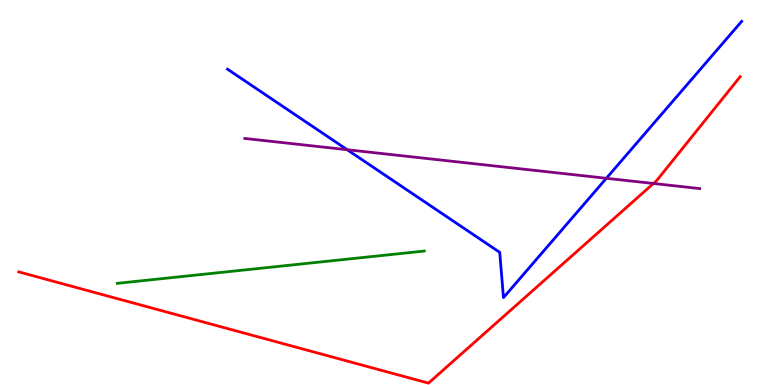[{'lines': ['blue', 'red'], 'intersections': []}, {'lines': ['green', 'red'], 'intersections': []}, {'lines': ['purple', 'red'], 'intersections': [{'x': 8.43, 'y': 5.23}]}, {'lines': ['blue', 'green'], 'intersections': []}, {'lines': ['blue', 'purple'], 'intersections': [{'x': 4.48, 'y': 6.11}, {'x': 7.82, 'y': 5.37}]}, {'lines': ['green', 'purple'], 'intersections': []}]